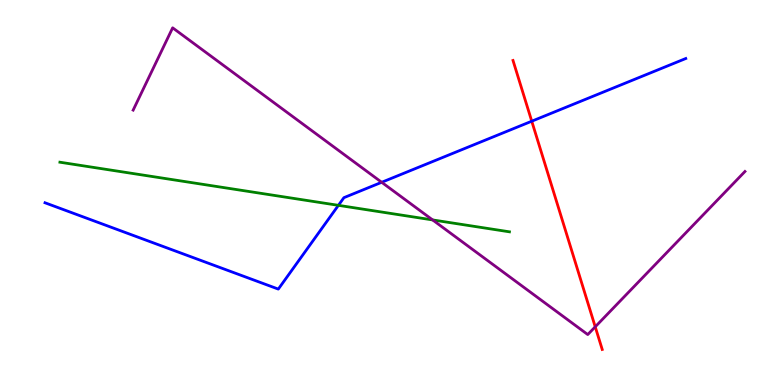[{'lines': ['blue', 'red'], 'intersections': [{'x': 6.86, 'y': 6.85}]}, {'lines': ['green', 'red'], 'intersections': []}, {'lines': ['purple', 'red'], 'intersections': [{'x': 7.68, 'y': 1.51}]}, {'lines': ['blue', 'green'], 'intersections': [{'x': 4.37, 'y': 4.67}]}, {'lines': ['blue', 'purple'], 'intersections': [{'x': 4.93, 'y': 5.27}]}, {'lines': ['green', 'purple'], 'intersections': [{'x': 5.58, 'y': 4.29}]}]